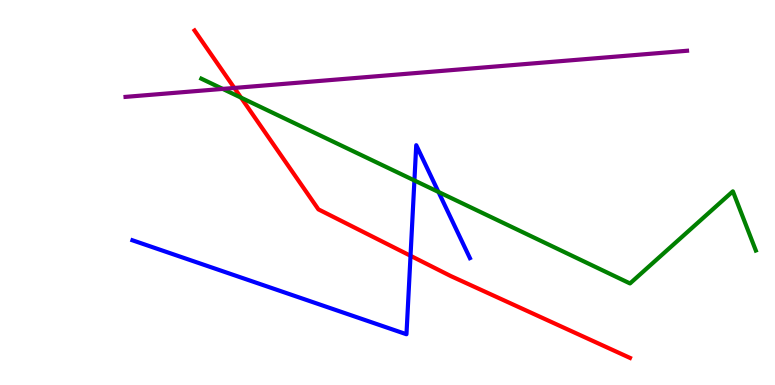[{'lines': ['blue', 'red'], 'intersections': [{'x': 5.3, 'y': 3.36}]}, {'lines': ['green', 'red'], 'intersections': [{'x': 3.11, 'y': 7.46}]}, {'lines': ['purple', 'red'], 'intersections': [{'x': 3.02, 'y': 7.72}]}, {'lines': ['blue', 'green'], 'intersections': [{'x': 5.35, 'y': 5.31}, {'x': 5.66, 'y': 5.01}]}, {'lines': ['blue', 'purple'], 'intersections': []}, {'lines': ['green', 'purple'], 'intersections': [{'x': 2.87, 'y': 7.69}]}]